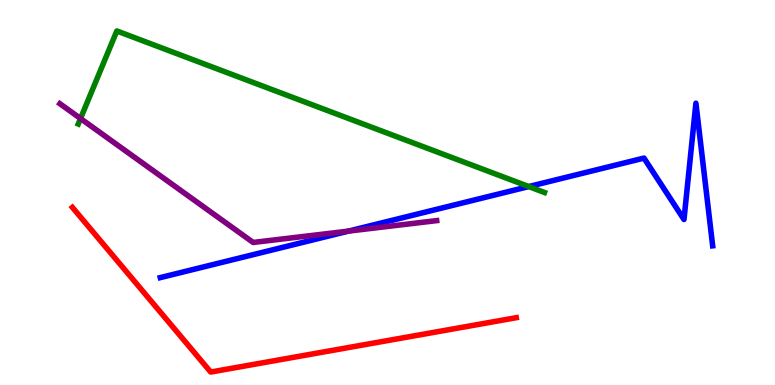[{'lines': ['blue', 'red'], 'intersections': []}, {'lines': ['green', 'red'], 'intersections': []}, {'lines': ['purple', 'red'], 'intersections': []}, {'lines': ['blue', 'green'], 'intersections': [{'x': 6.82, 'y': 5.15}]}, {'lines': ['blue', 'purple'], 'intersections': [{'x': 4.5, 'y': 4.0}]}, {'lines': ['green', 'purple'], 'intersections': [{'x': 1.04, 'y': 6.92}]}]